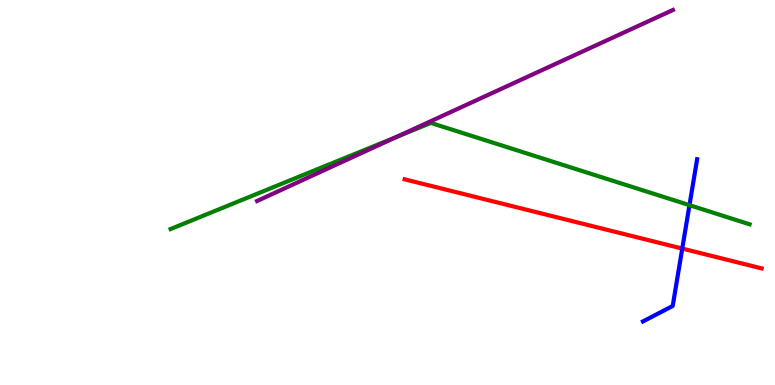[{'lines': ['blue', 'red'], 'intersections': [{'x': 8.8, 'y': 3.54}]}, {'lines': ['green', 'red'], 'intersections': []}, {'lines': ['purple', 'red'], 'intersections': []}, {'lines': ['blue', 'green'], 'intersections': [{'x': 8.9, 'y': 4.67}]}, {'lines': ['blue', 'purple'], 'intersections': []}, {'lines': ['green', 'purple'], 'intersections': [{'x': 5.12, 'y': 6.44}]}]